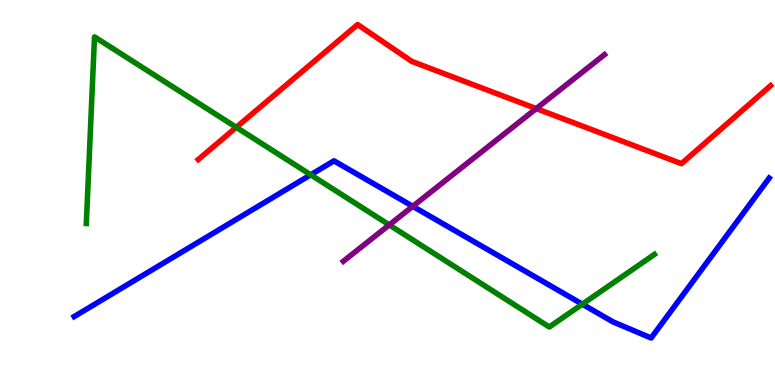[{'lines': ['blue', 'red'], 'intersections': []}, {'lines': ['green', 'red'], 'intersections': [{'x': 3.05, 'y': 6.69}]}, {'lines': ['purple', 'red'], 'intersections': [{'x': 6.92, 'y': 7.18}]}, {'lines': ['blue', 'green'], 'intersections': [{'x': 4.01, 'y': 5.46}, {'x': 7.51, 'y': 2.1}]}, {'lines': ['blue', 'purple'], 'intersections': [{'x': 5.33, 'y': 4.64}]}, {'lines': ['green', 'purple'], 'intersections': [{'x': 5.02, 'y': 4.16}]}]